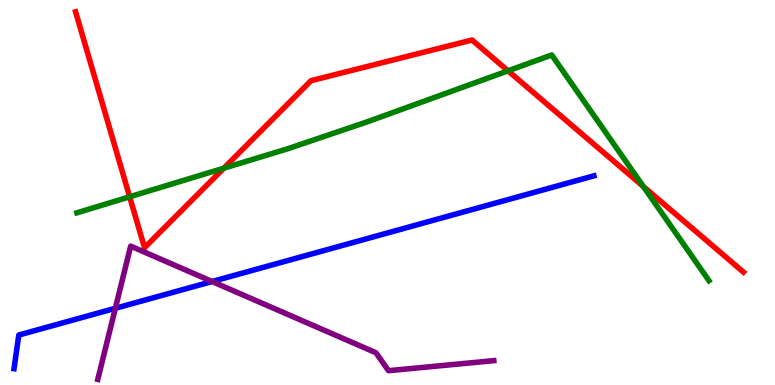[{'lines': ['blue', 'red'], 'intersections': []}, {'lines': ['green', 'red'], 'intersections': [{'x': 1.67, 'y': 4.89}, {'x': 2.89, 'y': 5.63}, {'x': 6.56, 'y': 8.16}, {'x': 8.3, 'y': 5.15}]}, {'lines': ['purple', 'red'], 'intersections': []}, {'lines': ['blue', 'green'], 'intersections': []}, {'lines': ['blue', 'purple'], 'intersections': [{'x': 1.49, 'y': 1.99}, {'x': 2.74, 'y': 2.69}]}, {'lines': ['green', 'purple'], 'intersections': []}]